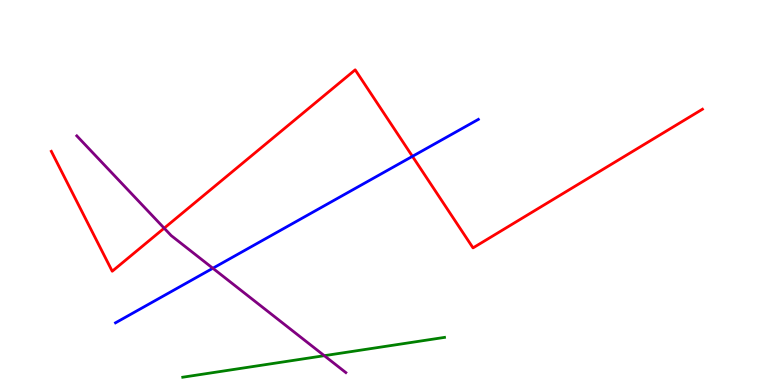[{'lines': ['blue', 'red'], 'intersections': [{'x': 5.32, 'y': 5.94}]}, {'lines': ['green', 'red'], 'intersections': []}, {'lines': ['purple', 'red'], 'intersections': [{'x': 2.12, 'y': 4.07}]}, {'lines': ['blue', 'green'], 'intersections': []}, {'lines': ['blue', 'purple'], 'intersections': [{'x': 2.75, 'y': 3.03}]}, {'lines': ['green', 'purple'], 'intersections': [{'x': 4.18, 'y': 0.762}]}]